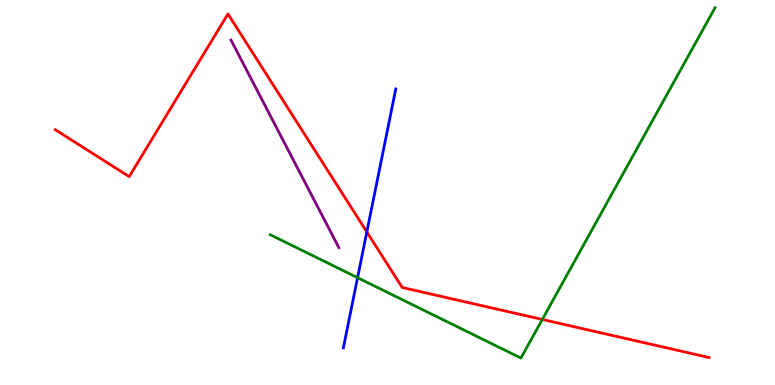[{'lines': ['blue', 'red'], 'intersections': [{'x': 4.73, 'y': 3.98}]}, {'lines': ['green', 'red'], 'intersections': [{'x': 7.0, 'y': 1.7}]}, {'lines': ['purple', 'red'], 'intersections': []}, {'lines': ['blue', 'green'], 'intersections': [{'x': 4.61, 'y': 2.79}]}, {'lines': ['blue', 'purple'], 'intersections': []}, {'lines': ['green', 'purple'], 'intersections': []}]